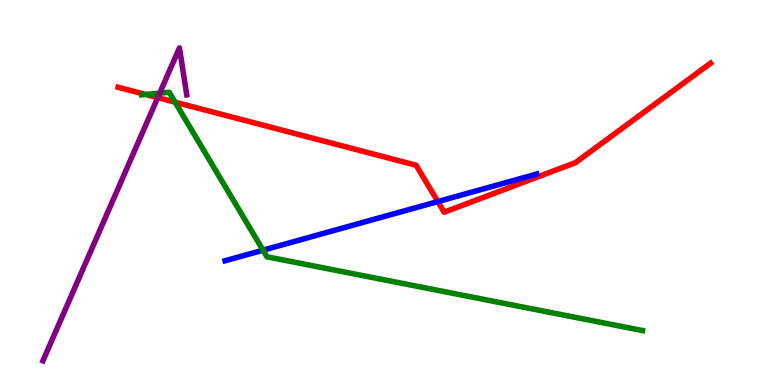[{'lines': ['blue', 'red'], 'intersections': [{'x': 5.65, 'y': 4.76}]}, {'lines': ['green', 'red'], 'intersections': [{'x': 1.88, 'y': 7.55}, {'x': 2.26, 'y': 7.35}]}, {'lines': ['purple', 'red'], 'intersections': [{'x': 2.04, 'y': 7.46}]}, {'lines': ['blue', 'green'], 'intersections': [{'x': 3.39, 'y': 3.5}]}, {'lines': ['blue', 'purple'], 'intersections': []}, {'lines': ['green', 'purple'], 'intersections': [{'x': 2.06, 'y': 7.58}]}]